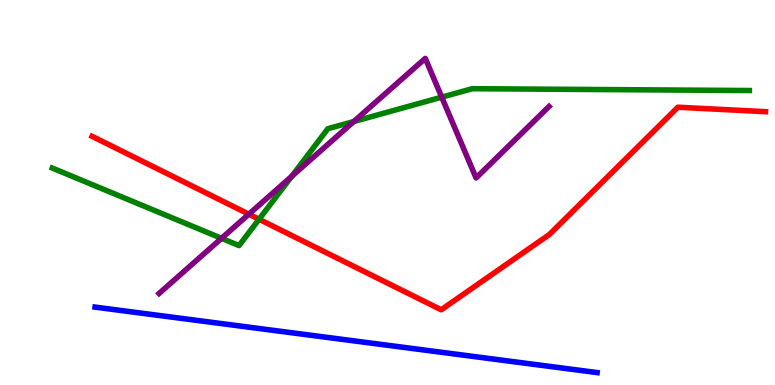[{'lines': ['blue', 'red'], 'intersections': []}, {'lines': ['green', 'red'], 'intersections': [{'x': 3.34, 'y': 4.3}]}, {'lines': ['purple', 'red'], 'intersections': [{'x': 3.21, 'y': 4.44}]}, {'lines': ['blue', 'green'], 'intersections': []}, {'lines': ['blue', 'purple'], 'intersections': []}, {'lines': ['green', 'purple'], 'intersections': [{'x': 2.86, 'y': 3.81}, {'x': 3.76, 'y': 5.42}, {'x': 4.56, 'y': 6.84}, {'x': 5.7, 'y': 7.48}]}]